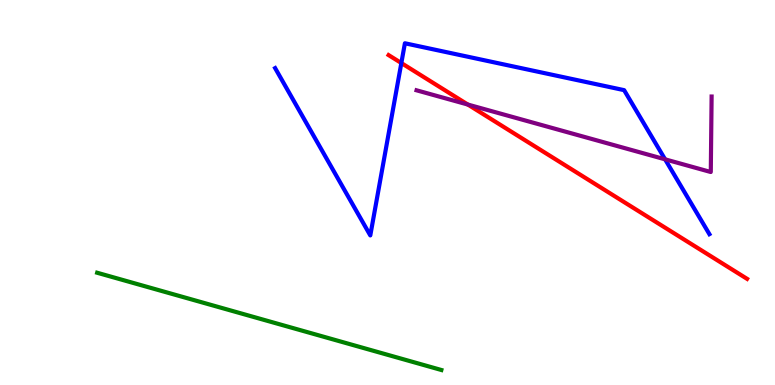[{'lines': ['blue', 'red'], 'intersections': [{'x': 5.18, 'y': 8.36}]}, {'lines': ['green', 'red'], 'intersections': []}, {'lines': ['purple', 'red'], 'intersections': [{'x': 6.04, 'y': 7.28}]}, {'lines': ['blue', 'green'], 'intersections': []}, {'lines': ['blue', 'purple'], 'intersections': [{'x': 8.58, 'y': 5.86}]}, {'lines': ['green', 'purple'], 'intersections': []}]